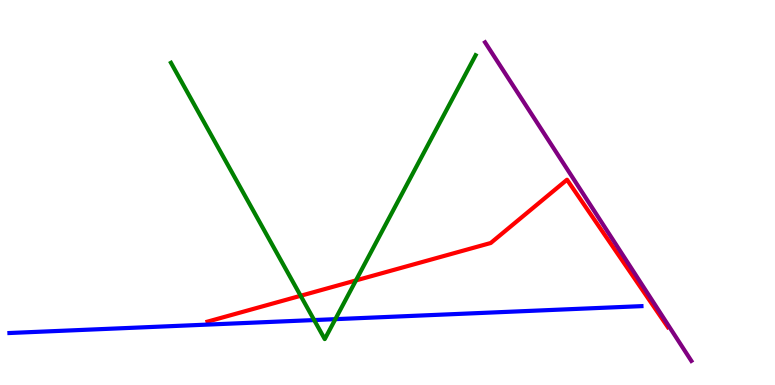[{'lines': ['blue', 'red'], 'intersections': []}, {'lines': ['green', 'red'], 'intersections': [{'x': 3.88, 'y': 2.32}, {'x': 4.59, 'y': 2.72}]}, {'lines': ['purple', 'red'], 'intersections': []}, {'lines': ['blue', 'green'], 'intersections': [{'x': 4.05, 'y': 1.69}, {'x': 4.33, 'y': 1.71}]}, {'lines': ['blue', 'purple'], 'intersections': []}, {'lines': ['green', 'purple'], 'intersections': []}]